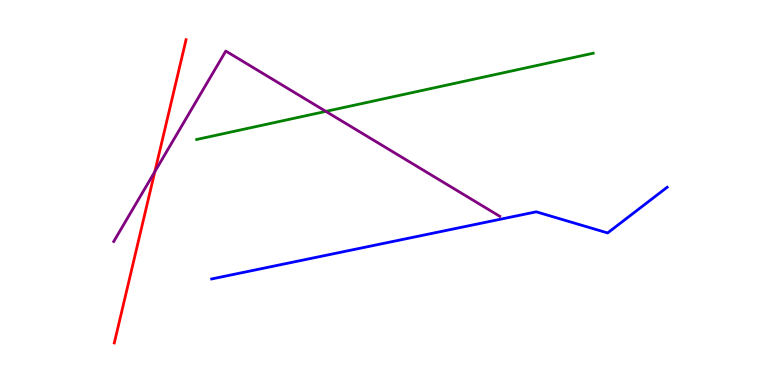[{'lines': ['blue', 'red'], 'intersections': []}, {'lines': ['green', 'red'], 'intersections': []}, {'lines': ['purple', 'red'], 'intersections': [{'x': 2.0, 'y': 5.54}]}, {'lines': ['blue', 'green'], 'intersections': []}, {'lines': ['blue', 'purple'], 'intersections': []}, {'lines': ['green', 'purple'], 'intersections': [{'x': 4.2, 'y': 7.11}]}]